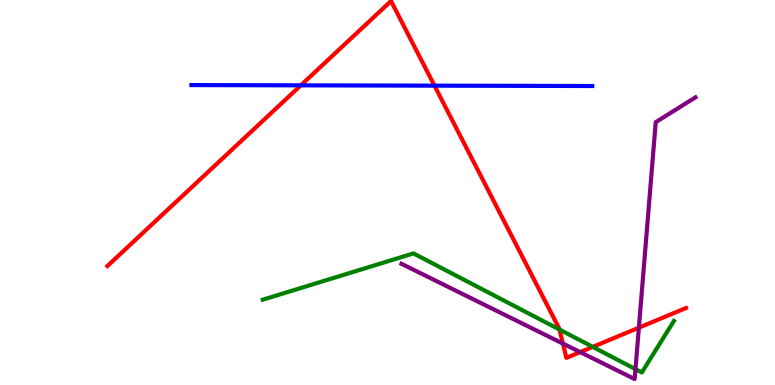[{'lines': ['blue', 'red'], 'intersections': [{'x': 3.88, 'y': 7.78}, {'x': 5.61, 'y': 7.78}]}, {'lines': ['green', 'red'], 'intersections': [{'x': 7.22, 'y': 1.44}, {'x': 7.65, 'y': 0.99}]}, {'lines': ['purple', 'red'], 'intersections': [{'x': 7.26, 'y': 1.08}, {'x': 7.49, 'y': 0.854}, {'x': 8.24, 'y': 1.49}]}, {'lines': ['blue', 'green'], 'intersections': []}, {'lines': ['blue', 'purple'], 'intersections': []}, {'lines': ['green', 'purple'], 'intersections': [{'x': 8.2, 'y': 0.411}]}]